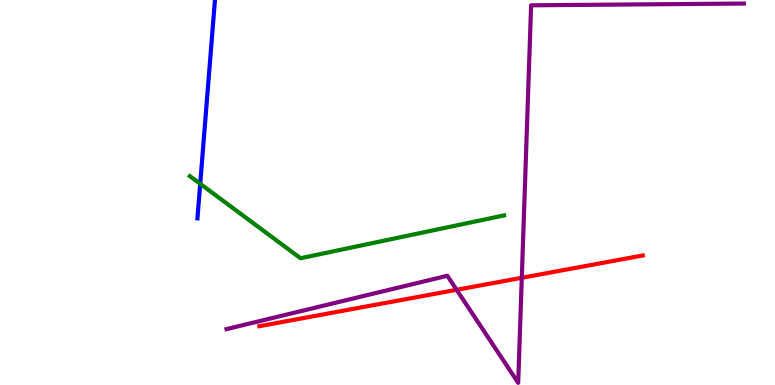[{'lines': ['blue', 'red'], 'intersections': []}, {'lines': ['green', 'red'], 'intersections': []}, {'lines': ['purple', 'red'], 'intersections': [{'x': 5.89, 'y': 2.47}, {'x': 6.73, 'y': 2.78}]}, {'lines': ['blue', 'green'], 'intersections': [{'x': 2.58, 'y': 5.23}]}, {'lines': ['blue', 'purple'], 'intersections': []}, {'lines': ['green', 'purple'], 'intersections': []}]